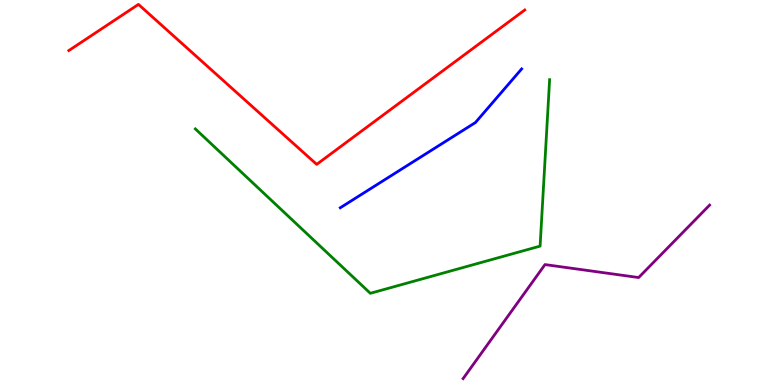[{'lines': ['blue', 'red'], 'intersections': []}, {'lines': ['green', 'red'], 'intersections': []}, {'lines': ['purple', 'red'], 'intersections': []}, {'lines': ['blue', 'green'], 'intersections': []}, {'lines': ['blue', 'purple'], 'intersections': []}, {'lines': ['green', 'purple'], 'intersections': []}]